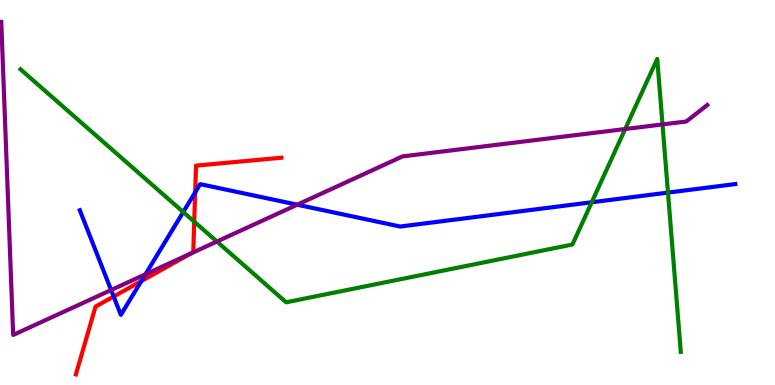[{'lines': ['blue', 'red'], 'intersections': [{'x': 1.47, 'y': 2.3}, {'x': 1.82, 'y': 2.7}, {'x': 2.52, 'y': 5.0}]}, {'lines': ['green', 'red'], 'intersections': [{'x': 2.51, 'y': 4.24}]}, {'lines': ['purple', 'red'], 'intersections': [{'x': 2.46, 'y': 3.42}]}, {'lines': ['blue', 'green'], 'intersections': [{'x': 2.36, 'y': 4.49}, {'x': 7.64, 'y': 4.75}, {'x': 8.62, 'y': 5.0}]}, {'lines': ['blue', 'purple'], 'intersections': [{'x': 1.43, 'y': 2.47}, {'x': 1.88, 'y': 2.88}, {'x': 3.84, 'y': 4.68}]}, {'lines': ['green', 'purple'], 'intersections': [{'x': 2.8, 'y': 3.73}, {'x': 8.07, 'y': 6.65}, {'x': 8.55, 'y': 6.77}]}]